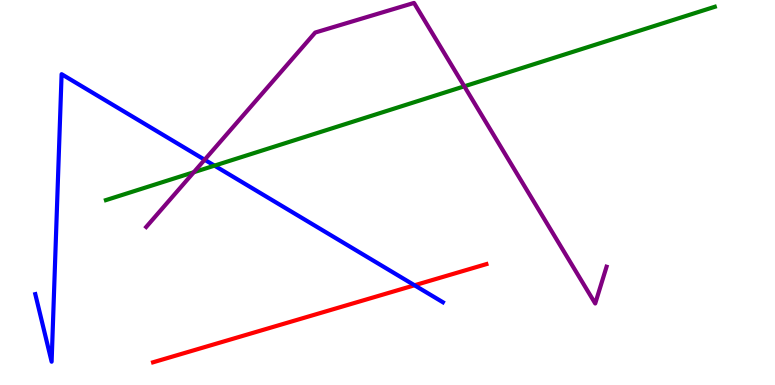[{'lines': ['blue', 'red'], 'intersections': [{'x': 5.35, 'y': 2.59}]}, {'lines': ['green', 'red'], 'intersections': []}, {'lines': ['purple', 'red'], 'intersections': []}, {'lines': ['blue', 'green'], 'intersections': [{'x': 2.77, 'y': 5.7}]}, {'lines': ['blue', 'purple'], 'intersections': [{'x': 2.64, 'y': 5.85}]}, {'lines': ['green', 'purple'], 'intersections': [{'x': 2.5, 'y': 5.53}, {'x': 5.99, 'y': 7.76}]}]